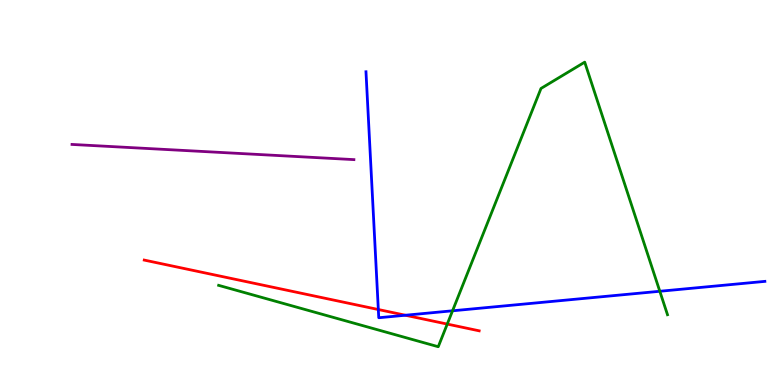[{'lines': ['blue', 'red'], 'intersections': [{'x': 4.88, 'y': 1.96}, {'x': 5.23, 'y': 1.81}]}, {'lines': ['green', 'red'], 'intersections': [{'x': 5.77, 'y': 1.58}]}, {'lines': ['purple', 'red'], 'intersections': []}, {'lines': ['blue', 'green'], 'intersections': [{'x': 5.84, 'y': 1.93}, {'x': 8.51, 'y': 2.43}]}, {'lines': ['blue', 'purple'], 'intersections': []}, {'lines': ['green', 'purple'], 'intersections': []}]